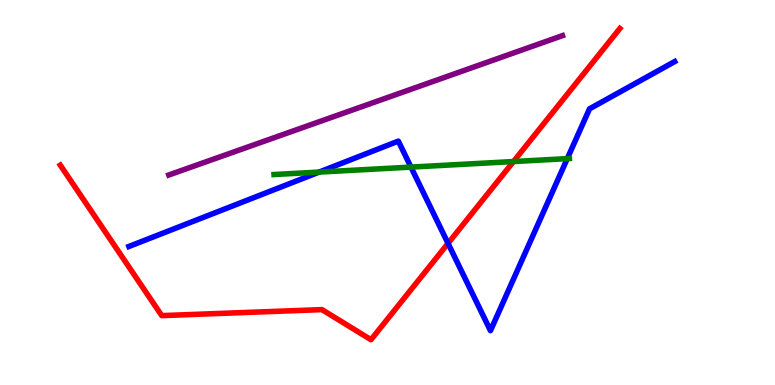[{'lines': ['blue', 'red'], 'intersections': [{'x': 5.78, 'y': 3.68}]}, {'lines': ['green', 'red'], 'intersections': [{'x': 6.63, 'y': 5.8}]}, {'lines': ['purple', 'red'], 'intersections': []}, {'lines': ['blue', 'green'], 'intersections': [{'x': 4.12, 'y': 5.53}, {'x': 5.3, 'y': 5.66}, {'x': 7.32, 'y': 5.88}]}, {'lines': ['blue', 'purple'], 'intersections': []}, {'lines': ['green', 'purple'], 'intersections': []}]